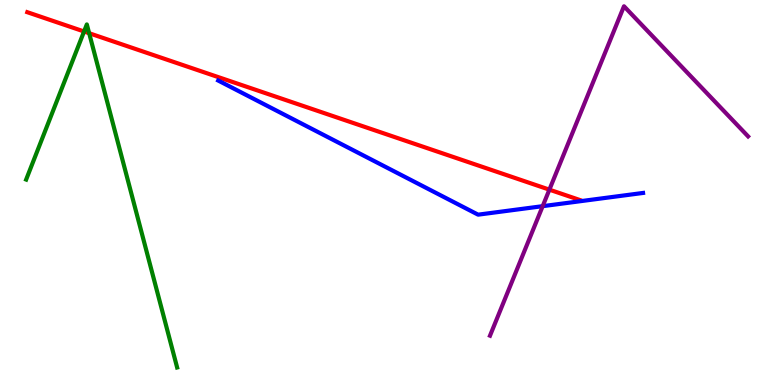[{'lines': ['blue', 'red'], 'intersections': []}, {'lines': ['green', 'red'], 'intersections': [{'x': 1.08, 'y': 9.18}, {'x': 1.15, 'y': 9.14}]}, {'lines': ['purple', 'red'], 'intersections': [{'x': 7.09, 'y': 5.07}]}, {'lines': ['blue', 'green'], 'intersections': []}, {'lines': ['blue', 'purple'], 'intersections': [{'x': 7.0, 'y': 4.65}]}, {'lines': ['green', 'purple'], 'intersections': []}]